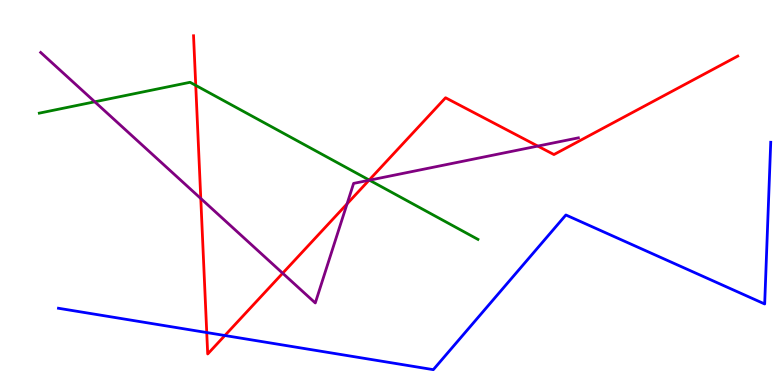[{'lines': ['blue', 'red'], 'intersections': [{'x': 2.67, 'y': 1.36}, {'x': 2.9, 'y': 1.29}]}, {'lines': ['green', 'red'], 'intersections': [{'x': 2.53, 'y': 7.78}, {'x': 4.76, 'y': 5.32}]}, {'lines': ['purple', 'red'], 'intersections': [{'x': 2.59, 'y': 4.84}, {'x': 3.65, 'y': 2.9}, {'x': 4.48, 'y': 4.7}, {'x': 4.76, 'y': 5.32}, {'x': 6.94, 'y': 6.21}]}, {'lines': ['blue', 'green'], 'intersections': []}, {'lines': ['blue', 'purple'], 'intersections': []}, {'lines': ['green', 'purple'], 'intersections': [{'x': 1.22, 'y': 7.36}, {'x': 4.77, 'y': 5.32}]}]